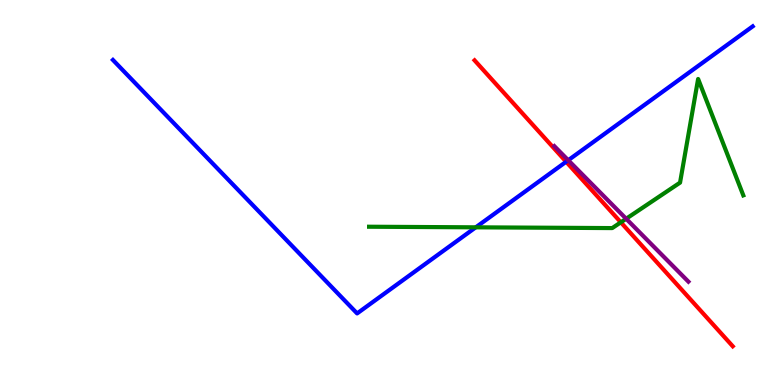[{'lines': ['blue', 'red'], 'intersections': [{'x': 7.31, 'y': 5.8}]}, {'lines': ['green', 'red'], 'intersections': [{'x': 8.01, 'y': 4.23}]}, {'lines': ['purple', 'red'], 'intersections': []}, {'lines': ['blue', 'green'], 'intersections': [{'x': 6.14, 'y': 4.1}]}, {'lines': ['blue', 'purple'], 'intersections': [{'x': 7.33, 'y': 5.84}]}, {'lines': ['green', 'purple'], 'intersections': [{'x': 8.08, 'y': 4.32}]}]